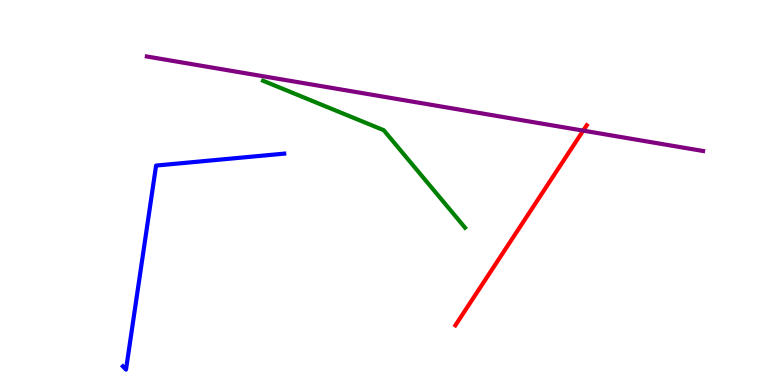[{'lines': ['blue', 'red'], 'intersections': []}, {'lines': ['green', 'red'], 'intersections': []}, {'lines': ['purple', 'red'], 'intersections': [{'x': 7.53, 'y': 6.61}]}, {'lines': ['blue', 'green'], 'intersections': []}, {'lines': ['blue', 'purple'], 'intersections': []}, {'lines': ['green', 'purple'], 'intersections': []}]